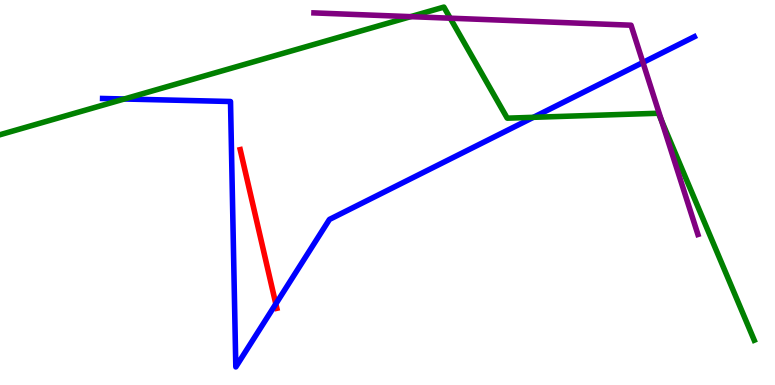[{'lines': ['blue', 'red'], 'intersections': [{'x': 3.56, 'y': 2.11}]}, {'lines': ['green', 'red'], 'intersections': []}, {'lines': ['purple', 'red'], 'intersections': []}, {'lines': ['blue', 'green'], 'intersections': [{'x': 1.6, 'y': 7.43}, {'x': 6.88, 'y': 6.95}]}, {'lines': ['blue', 'purple'], 'intersections': [{'x': 8.3, 'y': 8.38}]}, {'lines': ['green', 'purple'], 'intersections': [{'x': 5.3, 'y': 9.57}, {'x': 5.81, 'y': 9.53}, {'x': 8.54, 'y': 6.87}]}]